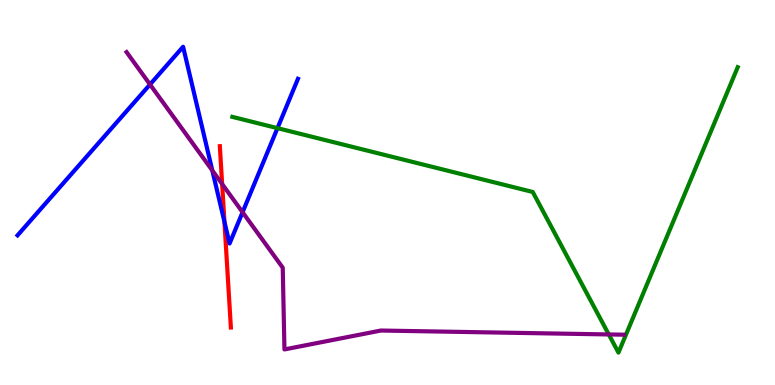[{'lines': ['blue', 'red'], 'intersections': [{'x': 2.9, 'y': 4.24}]}, {'lines': ['green', 'red'], 'intersections': []}, {'lines': ['purple', 'red'], 'intersections': [{'x': 2.87, 'y': 5.22}]}, {'lines': ['blue', 'green'], 'intersections': [{'x': 3.58, 'y': 6.67}]}, {'lines': ['blue', 'purple'], 'intersections': [{'x': 1.94, 'y': 7.81}, {'x': 2.74, 'y': 5.57}, {'x': 3.13, 'y': 4.49}]}, {'lines': ['green', 'purple'], 'intersections': [{'x': 7.86, 'y': 1.31}]}]